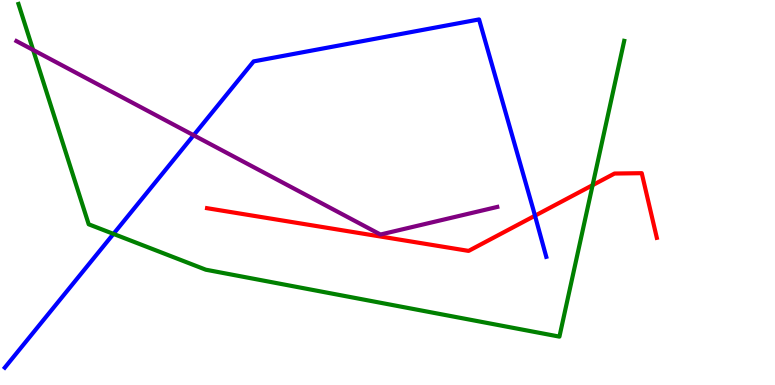[{'lines': ['blue', 'red'], 'intersections': [{'x': 6.9, 'y': 4.4}]}, {'lines': ['green', 'red'], 'intersections': [{'x': 7.65, 'y': 5.19}]}, {'lines': ['purple', 'red'], 'intersections': []}, {'lines': ['blue', 'green'], 'intersections': [{'x': 1.46, 'y': 3.92}]}, {'lines': ['blue', 'purple'], 'intersections': [{'x': 2.5, 'y': 6.49}]}, {'lines': ['green', 'purple'], 'intersections': [{'x': 0.428, 'y': 8.7}]}]